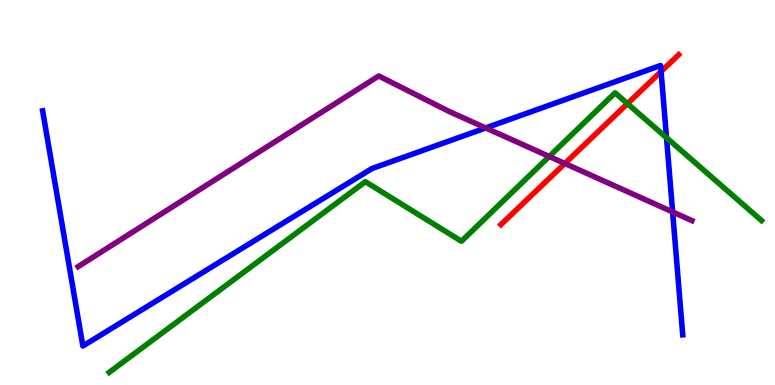[{'lines': ['blue', 'red'], 'intersections': [{'x': 8.53, 'y': 8.14}]}, {'lines': ['green', 'red'], 'intersections': [{'x': 8.1, 'y': 7.31}]}, {'lines': ['purple', 'red'], 'intersections': [{'x': 7.29, 'y': 5.75}]}, {'lines': ['blue', 'green'], 'intersections': [{'x': 8.6, 'y': 6.42}]}, {'lines': ['blue', 'purple'], 'intersections': [{'x': 6.27, 'y': 6.68}, {'x': 8.68, 'y': 4.5}]}, {'lines': ['green', 'purple'], 'intersections': [{'x': 7.09, 'y': 5.94}]}]